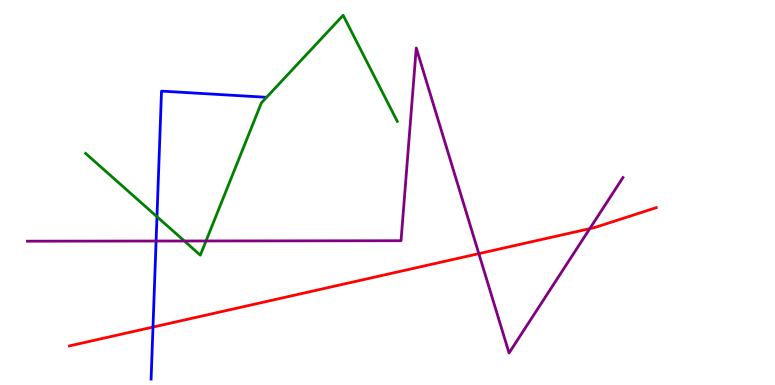[{'lines': ['blue', 'red'], 'intersections': [{'x': 1.97, 'y': 1.5}]}, {'lines': ['green', 'red'], 'intersections': []}, {'lines': ['purple', 'red'], 'intersections': [{'x': 6.18, 'y': 3.41}, {'x': 7.61, 'y': 4.06}]}, {'lines': ['blue', 'green'], 'intersections': [{'x': 2.03, 'y': 4.37}]}, {'lines': ['blue', 'purple'], 'intersections': [{'x': 2.01, 'y': 3.74}]}, {'lines': ['green', 'purple'], 'intersections': [{'x': 2.38, 'y': 3.74}, {'x': 2.66, 'y': 3.74}]}]